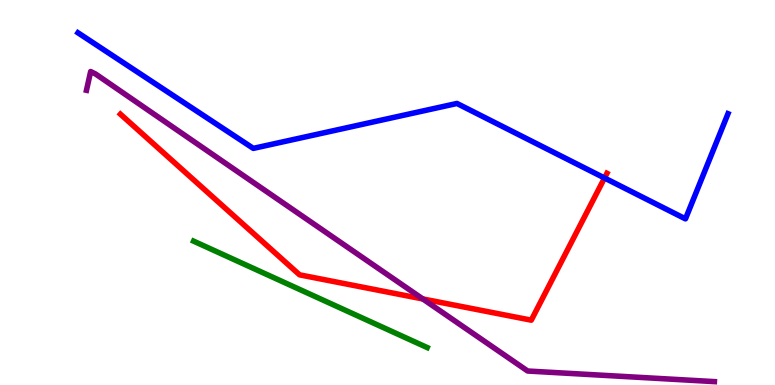[{'lines': ['blue', 'red'], 'intersections': [{'x': 7.8, 'y': 5.38}]}, {'lines': ['green', 'red'], 'intersections': []}, {'lines': ['purple', 'red'], 'intersections': [{'x': 5.46, 'y': 2.24}]}, {'lines': ['blue', 'green'], 'intersections': []}, {'lines': ['blue', 'purple'], 'intersections': []}, {'lines': ['green', 'purple'], 'intersections': []}]